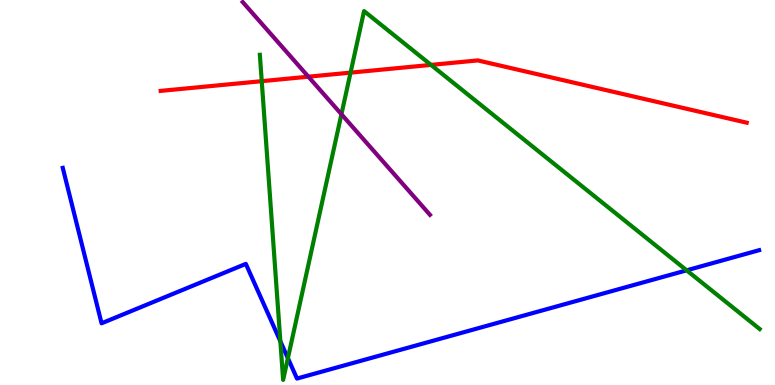[{'lines': ['blue', 'red'], 'intersections': []}, {'lines': ['green', 'red'], 'intersections': [{'x': 3.38, 'y': 7.89}, {'x': 4.52, 'y': 8.11}, {'x': 5.56, 'y': 8.31}]}, {'lines': ['purple', 'red'], 'intersections': [{'x': 3.98, 'y': 8.01}]}, {'lines': ['blue', 'green'], 'intersections': [{'x': 3.62, 'y': 1.14}, {'x': 3.71, 'y': 0.697}, {'x': 8.86, 'y': 2.98}]}, {'lines': ['blue', 'purple'], 'intersections': []}, {'lines': ['green', 'purple'], 'intersections': [{'x': 4.41, 'y': 7.03}]}]